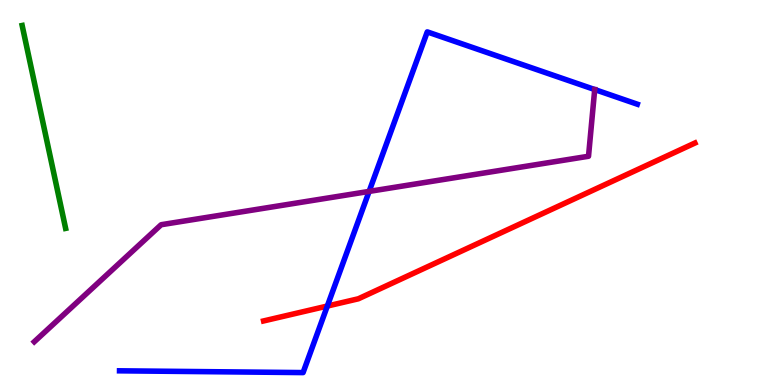[{'lines': ['blue', 'red'], 'intersections': [{'x': 4.22, 'y': 2.05}]}, {'lines': ['green', 'red'], 'intersections': []}, {'lines': ['purple', 'red'], 'intersections': []}, {'lines': ['blue', 'green'], 'intersections': []}, {'lines': ['blue', 'purple'], 'intersections': [{'x': 4.76, 'y': 5.03}, {'x': 7.67, 'y': 7.67}]}, {'lines': ['green', 'purple'], 'intersections': []}]